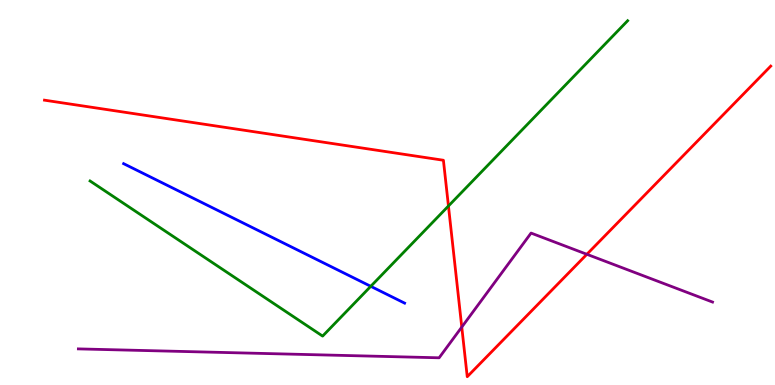[{'lines': ['blue', 'red'], 'intersections': []}, {'lines': ['green', 'red'], 'intersections': [{'x': 5.79, 'y': 4.65}]}, {'lines': ['purple', 'red'], 'intersections': [{'x': 5.96, 'y': 1.5}, {'x': 7.57, 'y': 3.4}]}, {'lines': ['blue', 'green'], 'intersections': [{'x': 4.78, 'y': 2.56}]}, {'lines': ['blue', 'purple'], 'intersections': []}, {'lines': ['green', 'purple'], 'intersections': []}]